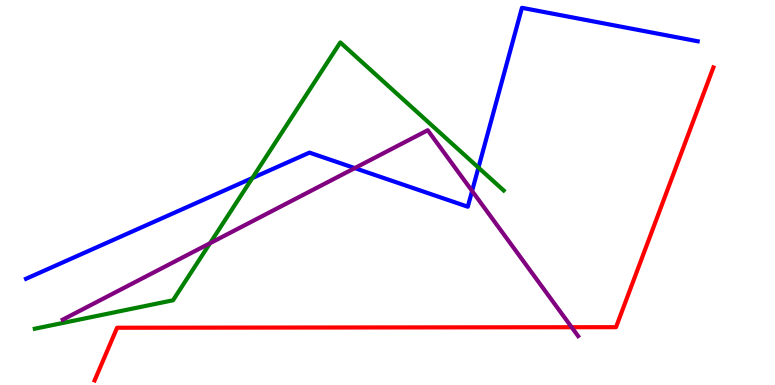[{'lines': ['blue', 'red'], 'intersections': []}, {'lines': ['green', 'red'], 'intersections': []}, {'lines': ['purple', 'red'], 'intersections': [{'x': 7.38, 'y': 1.5}]}, {'lines': ['blue', 'green'], 'intersections': [{'x': 3.26, 'y': 5.38}, {'x': 6.17, 'y': 5.65}]}, {'lines': ['blue', 'purple'], 'intersections': [{'x': 4.58, 'y': 5.63}, {'x': 6.09, 'y': 5.04}]}, {'lines': ['green', 'purple'], 'intersections': [{'x': 2.71, 'y': 3.68}]}]